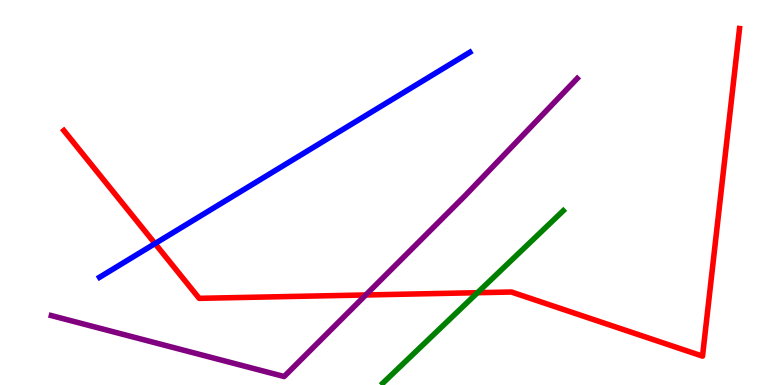[{'lines': ['blue', 'red'], 'intersections': [{'x': 2.0, 'y': 3.67}]}, {'lines': ['green', 'red'], 'intersections': [{'x': 6.16, 'y': 2.4}]}, {'lines': ['purple', 'red'], 'intersections': [{'x': 4.72, 'y': 2.34}]}, {'lines': ['blue', 'green'], 'intersections': []}, {'lines': ['blue', 'purple'], 'intersections': []}, {'lines': ['green', 'purple'], 'intersections': []}]